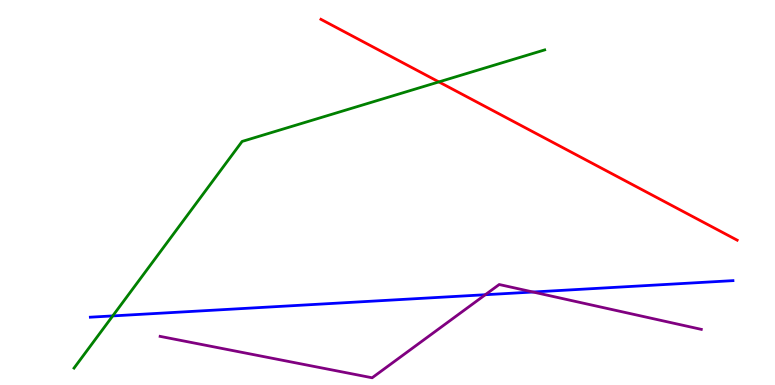[{'lines': ['blue', 'red'], 'intersections': []}, {'lines': ['green', 'red'], 'intersections': [{'x': 5.66, 'y': 7.87}]}, {'lines': ['purple', 'red'], 'intersections': []}, {'lines': ['blue', 'green'], 'intersections': [{'x': 1.45, 'y': 1.79}]}, {'lines': ['blue', 'purple'], 'intersections': [{'x': 6.26, 'y': 2.34}, {'x': 6.88, 'y': 2.42}]}, {'lines': ['green', 'purple'], 'intersections': []}]